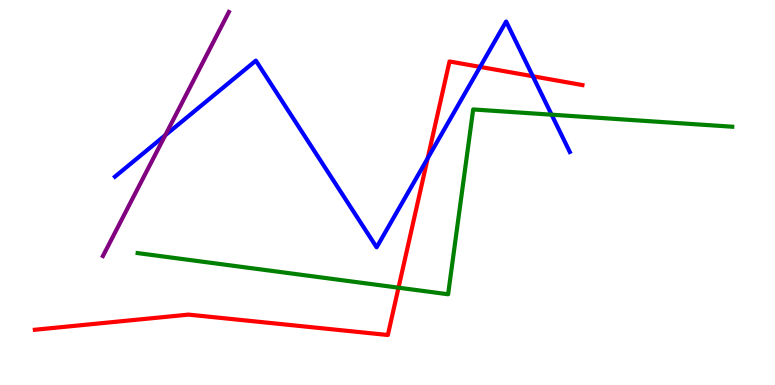[{'lines': ['blue', 'red'], 'intersections': [{'x': 5.52, 'y': 5.89}, {'x': 6.19, 'y': 8.26}, {'x': 6.88, 'y': 8.02}]}, {'lines': ['green', 'red'], 'intersections': [{'x': 5.14, 'y': 2.53}]}, {'lines': ['purple', 'red'], 'intersections': []}, {'lines': ['blue', 'green'], 'intersections': [{'x': 7.12, 'y': 7.02}]}, {'lines': ['blue', 'purple'], 'intersections': [{'x': 2.13, 'y': 6.49}]}, {'lines': ['green', 'purple'], 'intersections': []}]